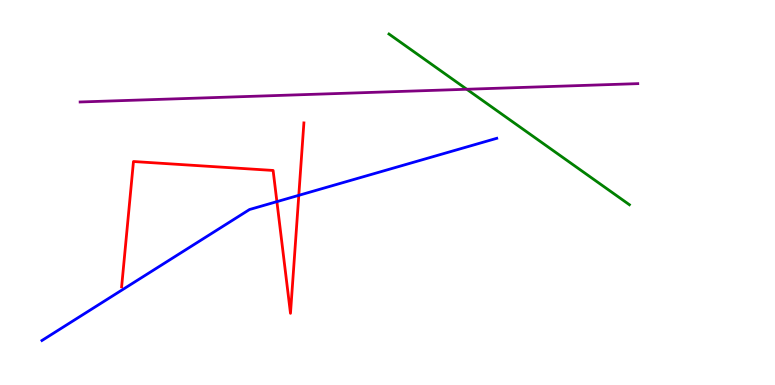[{'lines': ['blue', 'red'], 'intersections': [{'x': 3.57, 'y': 4.76}, {'x': 3.86, 'y': 4.93}]}, {'lines': ['green', 'red'], 'intersections': []}, {'lines': ['purple', 'red'], 'intersections': []}, {'lines': ['blue', 'green'], 'intersections': []}, {'lines': ['blue', 'purple'], 'intersections': []}, {'lines': ['green', 'purple'], 'intersections': [{'x': 6.02, 'y': 7.68}]}]